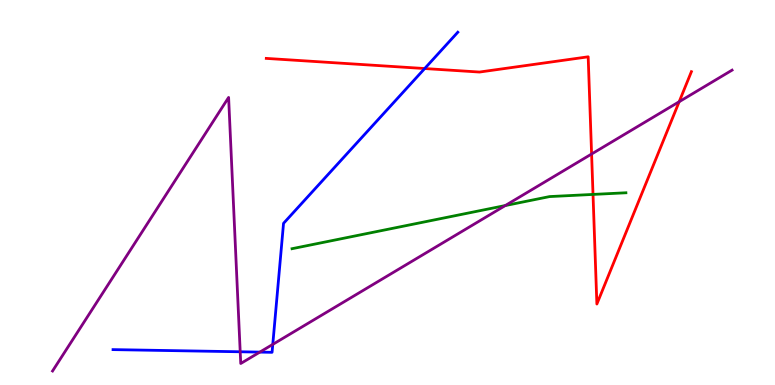[{'lines': ['blue', 'red'], 'intersections': [{'x': 5.48, 'y': 8.22}]}, {'lines': ['green', 'red'], 'intersections': [{'x': 7.65, 'y': 4.95}]}, {'lines': ['purple', 'red'], 'intersections': [{'x': 7.63, 'y': 6.0}, {'x': 8.76, 'y': 7.36}]}, {'lines': ['blue', 'green'], 'intersections': []}, {'lines': ['blue', 'purple'], 'intersections': [{'x': 3.1, 'y': 0.863}, {'x': 3.35, 'y': 0.854}, {'x': 3.52, 'y': 1.06}]}, {'lines': ['green', 'purple'], 'intersections': [{'x': 6.52, 'y': 4.66}]}]